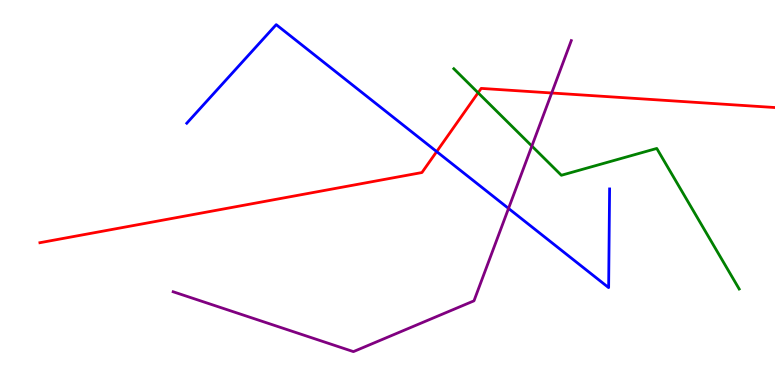[{'lines': ['blue', 'red'], 'intersections': [{'x': 5.63, 'y': 6.06}]}, {'lines': ['green', 'red'], 'intersections': [{'x': 6.17, 'y': 7.59}]}, {'lines': ['purple', 'red'], 'intersections': [{'x': 7.12, 'y': 7.58}]}, {'lines': ['blue', 'green'], 'intersections': []}, {'lines': ['blue', 'purple'], 'intersections': [{'x': 6.56, 'y': 4.59}]}, {'lines': ['green', 'purple'], 'intersections': [{'x': 6.86, 'y': 6.21}]}]